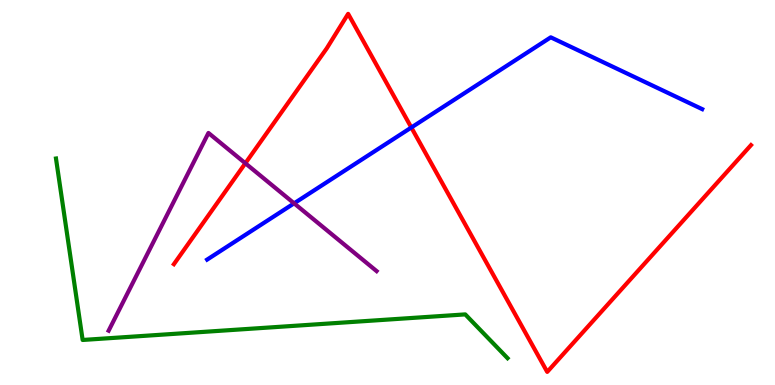[{'lines': ['blue', 'red'], 'intersections': [{'x': 5.31, 'y': 6.69}]}, {'lines': ['green', 'red'], 'intersections': []}, {'lines': ['purple', 'red'], 'intersections': [{'x': 3.17, 'y': 5.76}]}, {'lines': ['blue', 'green'], 'intersections': []}, {'lines': ['blue', 'purple'], 'intersections': [{'x': 3.8, 'y': 4.72}]}, {'lines': ['green', 'purple'], 'intersections': []}]